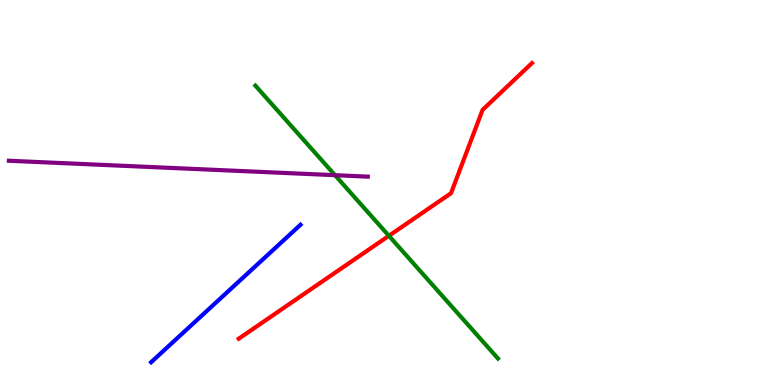[{'lines': ['blue', 'red'], 'intersections': []}, {'lines': ['green', 'red'], 'intersections': [{'x': 5.02, 'y': 3.88}]}, {'lines': ['purple', 'red'], 'intersections': []}, {'lines': ['blue', 'green'], 'intersections': []}, {'lines': ['blue', 'purple'], 'intersections': []}, {'lines': ['green', 'purple'], 'intersections': [{'x': 4.32, 'y': 5.45}]}]